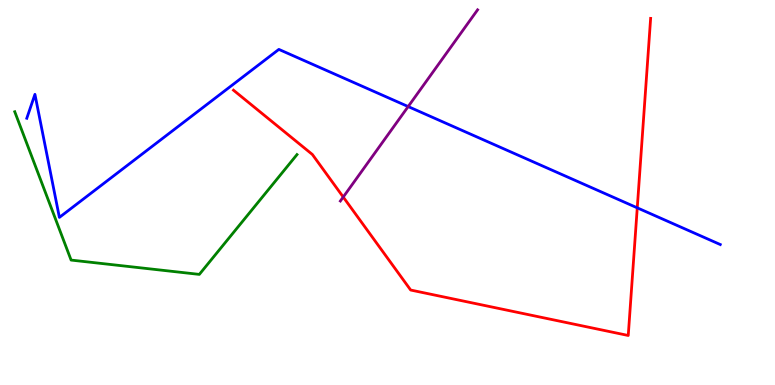[{'lines': ['blue', 'red'], 'intersections': [{'x': 8.22, 'y': 4.6}]}, {'lines': ['green', 'red'], 'intersections': []}, {'lines': ['purple', 'red'], 'intersections': [{'x': 4.43, 'y': 4.88}]}, {'lines': ['blue', 'green'], 'intersections': []}, {'lines': ['blue', 'purple'], 'intersections': [{'x': 5.27, 'y': 7.23}]}, {'lines': ['green', 'purple'], 'intersections': []}]